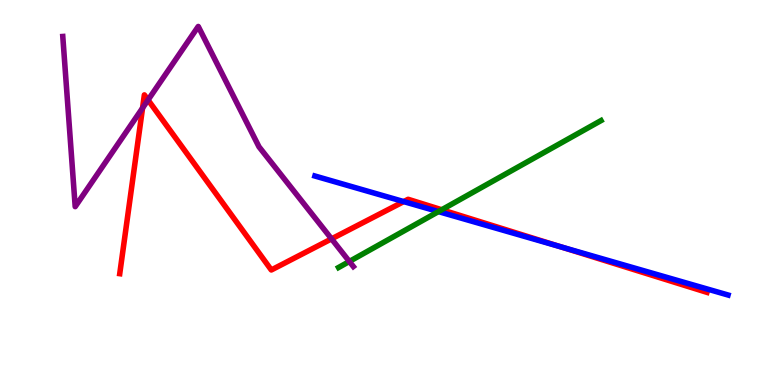[{'lines': ['blue', 'red'], 'intersections': [{'x': 5.21, 'y': 4.76}, {'x': 7.24, 'y': 3.59}]}, {'lines': ['green', 'red'], 'intersections': [{'x': 5.7, 'y': 4.55}]}, {'lines': ['purple', 'red'], 'intersections': [{'x': 1.84, 'y': 7.19}, {'x': 1.91, 'y': 7.4}, {'x': 4.28, 'y': 3.8}]}, {'lines': ['blue', 'green'], 'intersections': [{'x': 5.66, 'y': 4.5}]}, {'lines': ['blue', 'purple'], 'intersections': []}, {'lines': ['green', 'purple'], 'intersections': [{'x': 4.51, 'y': 3.21}]}]